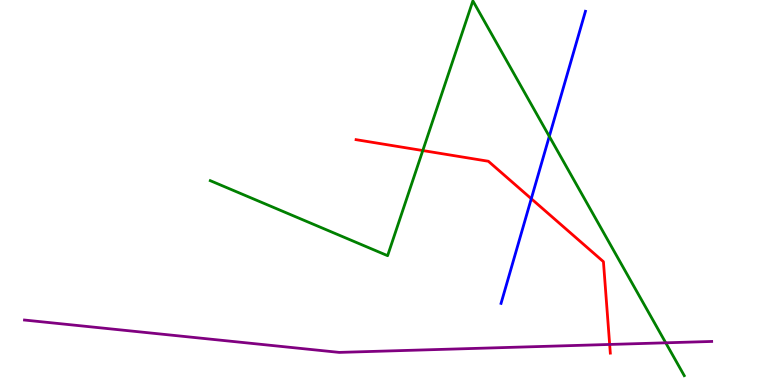[{'lines': ['blue', 'red'], 'intersections': [{'x': 6.86, 'y': 4.84}]}, {'lines': ['green', 'red'], 'intersections': [{'x': 5.46, 'y': 6.09}]}, {'lines': ['purple', 'red'], 'intersections': [{'x': 7.87, 'y': 1.05}]}, {'lines': ['blue', 'green'], 'intersections': [{'x': 7.09, 'y': 6.46}]}, {'lines': ['blue', 'purple'], 'intersections': []}, {'lines': ['green', 'purple'], 'intersections': [{'x': 8.59, 'y': 1.1}]}]